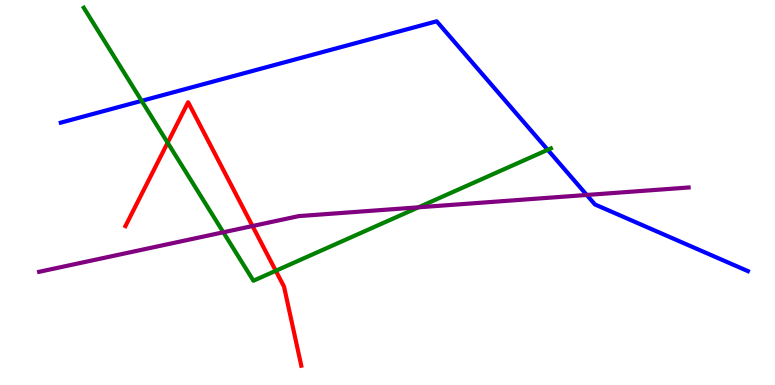[{'lines': ['blue', 'red'], 'intersections': []}, {'lines': ['green', 'red'], 'intersections': [{'x': 2.16, 'y': 6.29}, {'x': 3.56, 'y': 2.97}]}, {'lines': ['purple', 'red'], 'intersections': [{'x': 3.26, 'y': 4.13}]}, {'lines': ['blue', 'green'], 'intersections': [{'x': 1.83, 'y': 7.38}, {'x': 7.07, 'y': 6.11}]}, {'lines': ['blue', 'purple'], 'intersections': [{'x': 7.57, 'y': 4.94}]}, {'lines': ['green', 'purple'], 'intersections': [{'x': 2.88, 'y': 3.97}, {'x': 5.4, 'y': 4.62}]}]